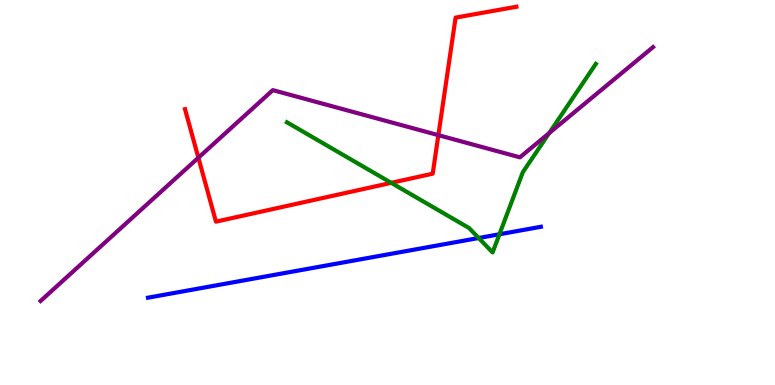[{'lines': ['blue', 'red'], 'intersections': []}, {'lines': ['green', 'red'], 'intersections': [{'x': 5.05, 'y': 5.25}]}, {'lines': ['purple', 'red'], 'intersections': [{'x': 2.56, 'y': 5.9}, {'x': 5.66, 'y': 6.49}]}, {'lines': ['blue', 'green'], 'intersections': [{'x': 6.18, 'y': 3.82}, {'x': 6.44, 'y': 3.92}]}, {'lines': ['blue', 'purple'], 'intersections': []}, {'lines': ['green', 'purple'], 'intersections': [{'x': 7.09, 'y': 6.54}]}]